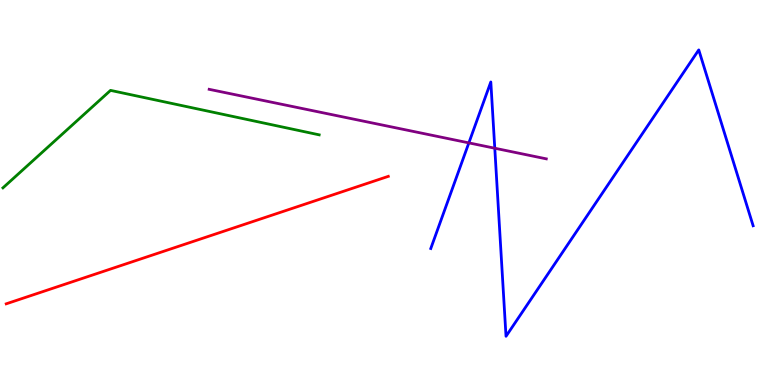[{'lines': ['blue', 'red'], 'intersections': []}, {'lines': ['green', 'red'], 'intersections': []}, {'lines': ['purple', 'red'], 'intersections': []}, {'lines': ['blue', 'green'], 'intersections': []}, {'lines': ['blue', 'purple'], 'intersections': [{'x': 6.05, 'y': 6.29}, {'x': 6.38, 'y': 6.15}]}, {'lines': ['green', 'purple'], 'intersections': []}]